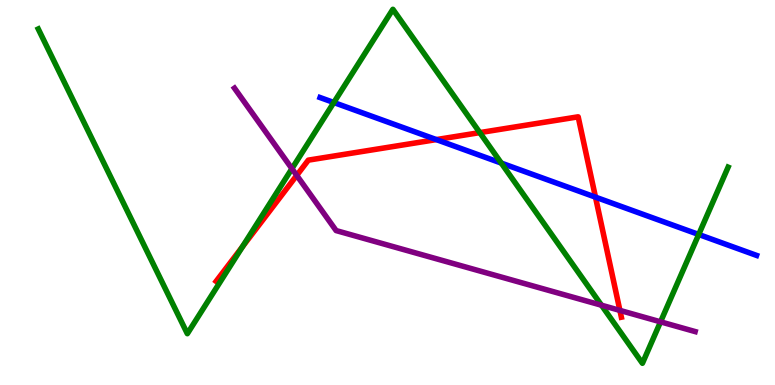[{'lines': ['blue', 'red'], 'intersections': [{'x': 5.63, 'y': 6.37}, {'x': 7.68, 'y': 4.88}]}, {'lines': ['green', 'red'], 'intersections': [{'x': 3.13, 'y': 3.59}, {'x': 6.19, 'y': 6.56}]}, {'lines': ['purple', 'red'], 'intersections': [{'x': 3.83, 'y': 5.44}, {'x': 8.0, 'y': 1.94}]}, {'lines': ['blue', 'green'], 'intersections': [{'x': 4.31, 'y': 7.34}, {'x': 6.47, 'y': 5.76}, {'x': 9.02, 'y': 3.91}]}, {'lines': ['blue', 'purple'], 'intersections': []}, {'lines': ['green', 'purple'], 'intersections': [{'x': 3.77, 'y': 5.62}, {'x': 7.76, 'y': 2.07}, {'x': 8.52, 'y': 1.64}]}]